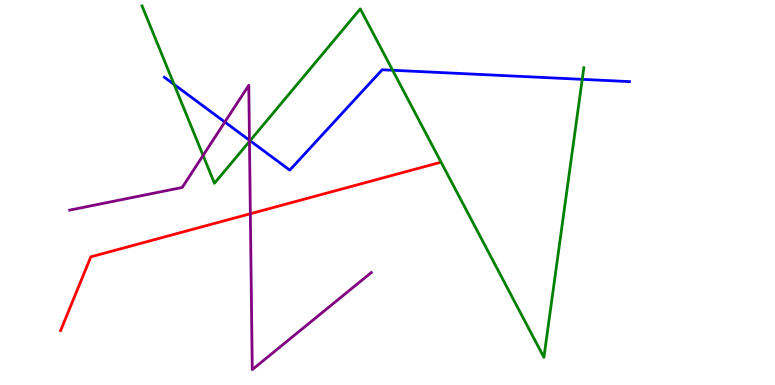[{'lines': ['blue', 'red'], 'intersections': []}, {'lines': ['green', 'red'], 'intersections': []}, {'lines': ['purple', 'red'], 'intersections': [{'x': 3.23, 'y': 4.45}]}, {'lines': ['blue', 'green'], 'intersections': [{'x': 2.25, 'y': 7.81}, {'x': 3.23, 'y': 6.35}, {'x': 5.07, 'y': 8.18}, {'x': 7.51, 'y': 7.94}]}, {'lines': ['blue', 'purple'], 'intersections': [{'x': 2.9, 'y': 6.83}, {'x': 3.22, 'y': 6.36}]}, {'lines': ['green', 'purple'], 'intersections': [{'x': 2.62, 'y': 5.96}, {'x': 3.22, 'y': 6.33}]}]